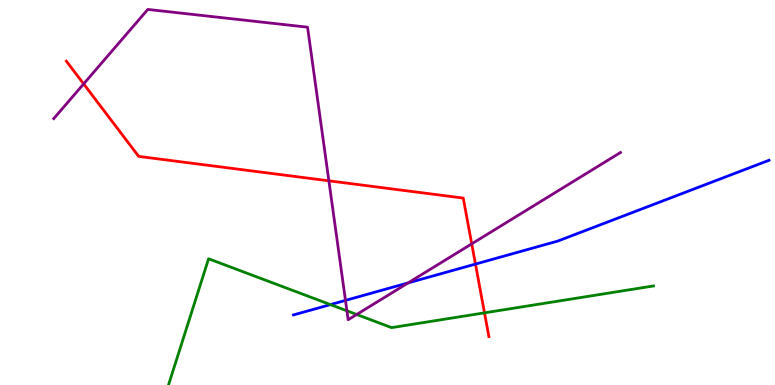[{'lines': ['blue', 'red'], 'intersections': [{'x': 6.14, 'y': 3.14}]}, {'lines': ['green', 'red'], 'intersections': [{'x': 6.25, 'y': 1.87}]}, {'lines': ['purple', 'red'], 'intersections': [{'x': 1.08, 'y': 7.82}, {'x': 4.24, 'y': 5.3}, {'x': 6.09, 'y': 3.67}]}, {'lines': ['blue', 'green'], 'intersections': [{'x': 4.26, 'y': 2.09}]}, {'lines': ['blue', 'purple'], 'intersections': [{'x': 4.46, 'y': 2.2}, {'x': 5.27, 'y': 2.65}]}, {'lines': ['green', 'purple'], 'intersections': [{'x': 4.48, 'y': 1.93}, {'x': 4.6, 'y': 1.83}]}]